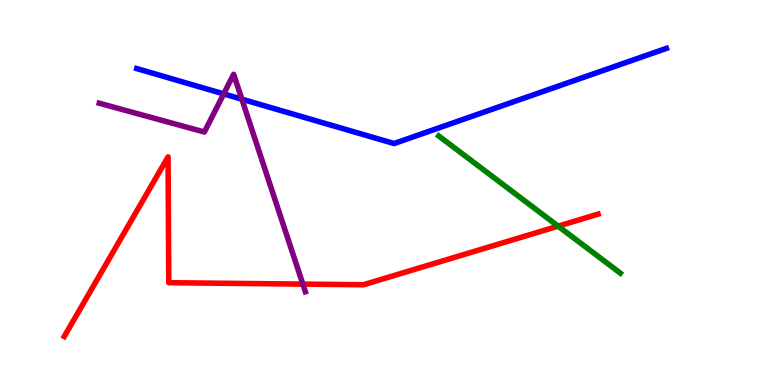[{'lines': ['blue', 'red'], 'intersections': []}, {'lines': ['green', 'red'], 'intersections': [{'x': 7.2, 'y': 4.13}]}, {'lines': ['purple', 'red'], 'intersections': [{'x': 3.91, 'y': 2.62}]}, {'lines': ['blue', 'green'], 'intersections': []}, {'lines': ['blue', 'purple'], 'intersections': [{'x': 2.89, 'y': 7.56}, {'x': 3.12, 'y': 7.42}]}, {'lines': ['green', 'purple'], 'intersections': []}]